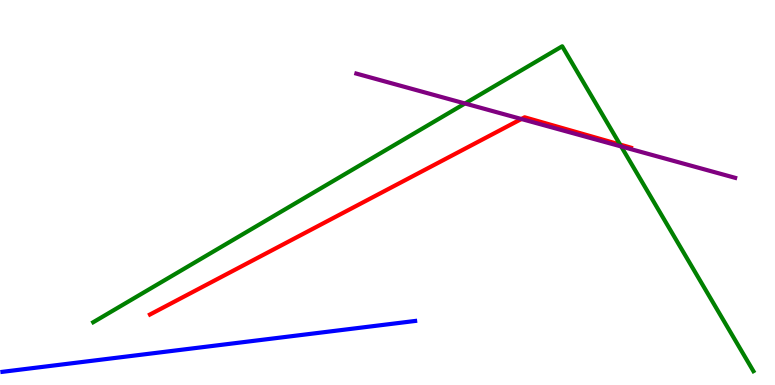[{'lines': ['blue', 'red'], 'intersections': []}, {'lines': ['green', 'red'], 'intersections': [{'x': 8.0, 'y': 6.24}]}, {'lines': ['purple', 'red'], 'intersections': [{'x': 6.73, 'y': 6.91}]}, {'lines': ['blue', 'green'], 'intersections': []}, {'lines': ['blue', 'purple'], 'intersections': []}, {'lines': ['green', 'purple'], 'intersections': [{'x': 6.0, 'y': 7.31}, {'x': 8.02, 'y': 6.2}]}]